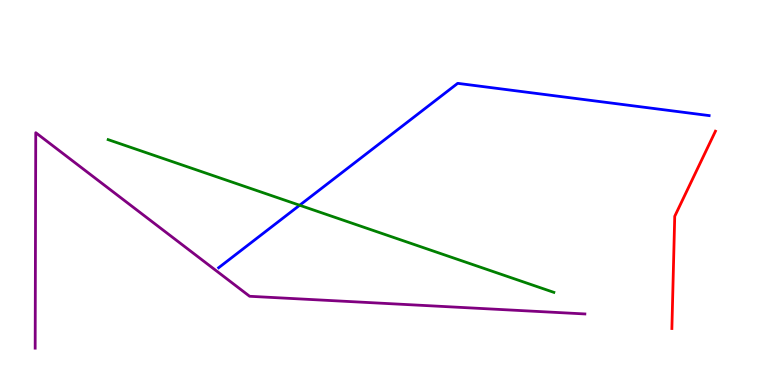[{'lines': ['blue', 'red'], 'intersections': []}, {'lines': ['green', 'red'], 'intersections': []}, {'lines': ['purple', 'red'], 'intersections': []}, {'lines': ['blue', 'green'], 'intersections': [{'x': 3.87, 'y': 4.67}]}, {'lines': ['blue', 'purple'], 'intersections': []}, {'lines': ['green', 'purple'], 'intersections': []}]